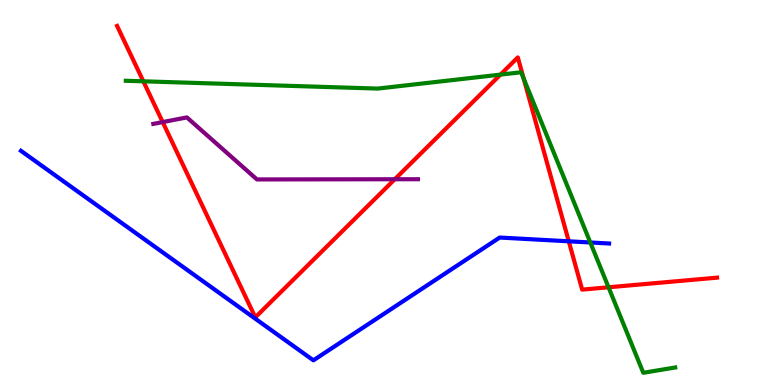[{'lines': ['blue', 'red'], 'intersections': [{'x': 7.34, 'y': 3.73}]}, {'lines': ['green', 'red'], 'intersections': [{'x': 1.85, 'y': 7.89}, {'x': 6.46, 'y': 8.06}, {'x': 6.76, 'y': 7.96}, {'x': 7.85, 'y': 2.54}]}, {'lines': ['purple', 'red'], 'intersections': [{'x': 2.1, 'y': 6.83}, {'x': 5.09, 'y': 5.34}]}, {'lines': ['blue', 'green'], 'intersections': [{'x': 7.62, 'y': 3.7}]}, {'lines': ['blue', 'purple'], 'intersections': []}, {'lines': ['green', 'purple'], 'intersections': []}]